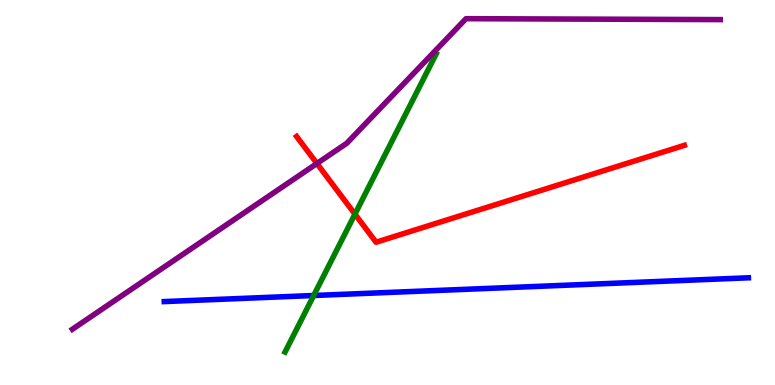[{'lines': ['blue', 'red'], 'intersections': []}, {'lines': ['green', 'red'], 'intersections': [{'x': 4.58, 'y': 4.44}]}, {'lines': ['purple', 'red'], 'intersections': [{'x': 4.09, 'y': 5.75}]}, {'lines': ['blue', 'green'], 'intersections': [{'x': 4.05, 'y': 2.32}]}, {'lines': ['blue', 'purple'], 'intersections': []}, {'lines': ['green', 'purple'], 'intersections': []}]